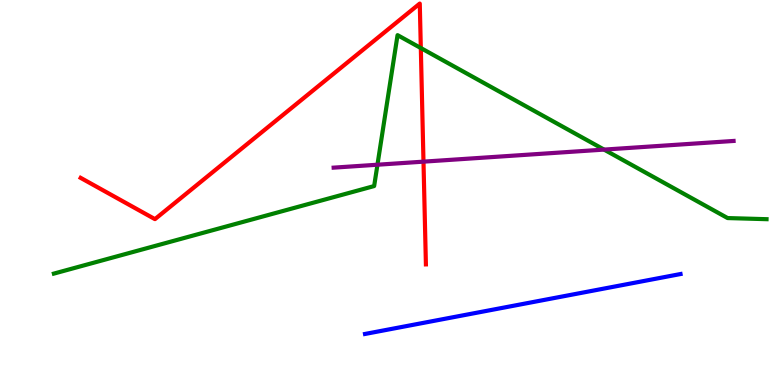[{'lines': ['blue', 'red'], 'intersections': []}, {'lines': ['green', 'red'], 'intersections': [{'x': 5.43, 'y': 8.75}]}, {'lines': ['purple', 'red'], 'intersections': [{'x': 5.46, 'y': 5.8}]}, {'lines': ['blue', 'green'], 'intersections': []}, {'lines': ['blue', 'purple'], 'intersections': []}, {'lines': ['green', 'purple'], 'intersections': [{'x': 4.87, 'y': 5.72}, {'x': 7.79, 'y': 6.11}]}]